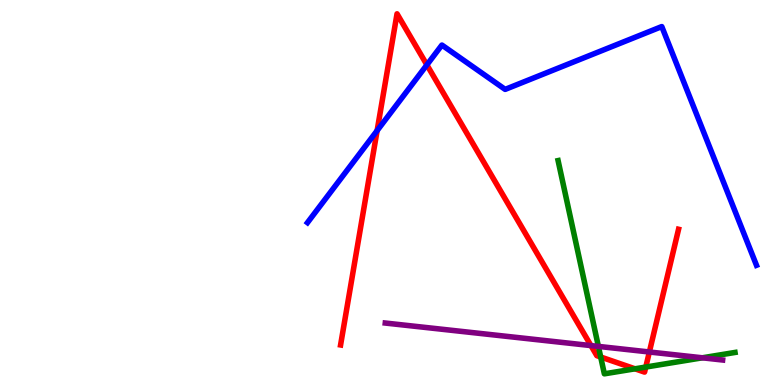[{'lines': ['blue', 'red'], 'intersections': [{'x': 4.87, 'y': 6.61}, {'x': 5.51, 'y': 8.31}]}, {'lines': ['green', 'red'], 'intersections': [{'x': 7.75, 'y': 0.727}, {'x': 8.19, 'y': 0.421}, {'x': 8.33, 'y': 0.466}]}, {'lines': ['purple', 'red'], 'intersections': [{'x': 7.63, 'y': 1.02}, {'x': 8.38, 'y': 0.857}]}, {'lines': ['blue', 'green'], 'intersections': []}, {'lines': ['blue', 'purple'], 'intersections': []}, {'lines': ['green', 'purple'], 'intersections': [{'x': 7.72, 'y': 1.0}, {'x': 9.06, 'y': 0.707}]}]